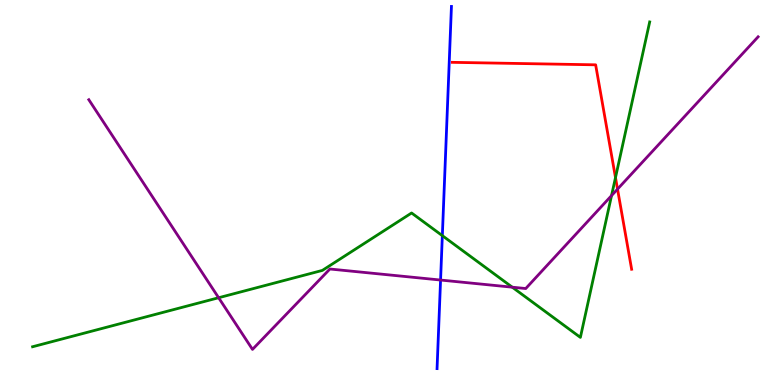[{'lines': ['blue', 'red'], 'intersections': []}, {'lines': ['green', 'red'], 'intersections': [{'x': 7.94, 'y': 5.39}]}, {'lines': ['purple', 'red'], 'intersections': [{'x': 7.97, 'y': 5.09}]}, {'lines': ['blue', 'green'], 'intersections': [{'x': 5.71, 'y': 3.88}]}, {'lines': ['blue', 'purple'], 'intersections': [{'x': 5.68, 'y': 2.73}]}, {'lines': ['green', 'purple'], 'intersections': [{'x': 2.82, 'y': 2.27}, {'x': 6.61, 'y': 2.54}, {'x': 7.89, 'y': 4.92}]}]